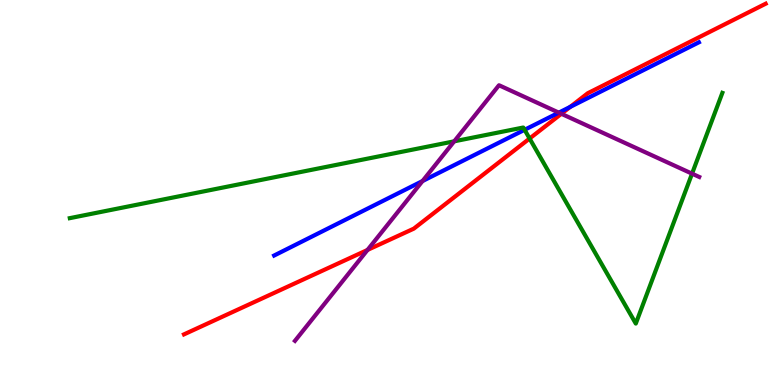[{'lines': ['blue', 'red'], 'intersections': [{'x': 7.36, 'y': 7.22}]}, {'lines': ['green', 'red'], 'intersections': [{'x': 6.83, 'y': 6.4}]}, {'lines': ['purple', 'red'], 'intersections': [{'x': 4.74, 'y': 3.51}, {'x': 7.24, 'y': 7.04}]}, {'lines': ['blue', 'green'], 'intersections': [{'x': 6.77, 'y': 6.63}]}, {'lines': ['blue', 'purple'], 'intersections': [{'x': 5.45, 'y': 5.3}, {'x': 7.21, 'y': 7.07}]}, {'lines': ['green', 'purple'], 'intersections': [{'x': 5.86, 'y': 6.33}, {'x': 8.93, 'y': 5.49}]}]